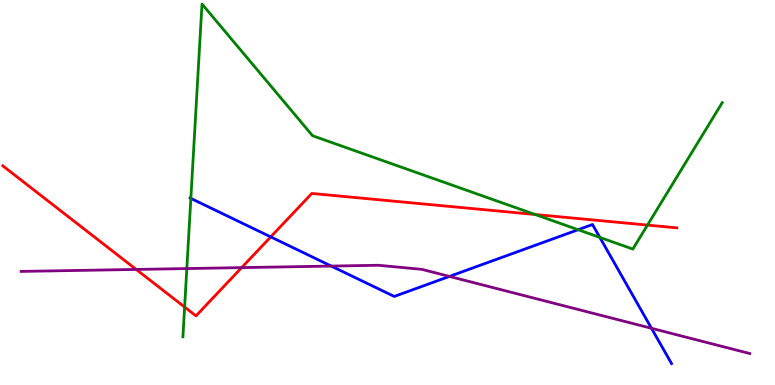[{'lines': ['blue', 'red'], 'intersections': [{'x': 3.49, 'y': 3.85}]}, {'lines': ['green', 'red'], 'intersections': [{'x': 2.38, 'y': 2.02}, {'x': 6.9, 'y': 4.43}, {'x': 8.35, 'y': 4.15}]}, {'lines': ['purple', 'red'], 'intersections': [{'x': 1.76, 'y': 3.0}, {'x': 3.12, 'y': 3.05}]}, {'lines': ['blue', 'green'], 'intersections': [{'x': 2.46, 'y': 4.85}, {'x': 7.46, 'y': 4.03}, {'x': 7.74, 'y': 3.83}]}, {'lines': ['blue', 'purple'], 'intersections': [{'x': 4.27, 'y': 3.09}, {'x': 5.8, 'y': 2.82}, {'x': 8.41, 'y': 1.47}]}, {'lines': ['green', 'purple'], 'intersections': [{'x': 2.41, 'y': 3.02}]}]